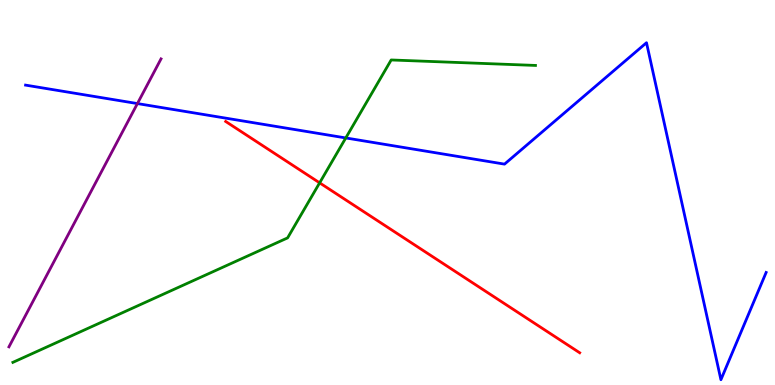[{'lines': ['blue', 'red'], 'intersections': []}, {'lines': ['green', 'red'], 'intersections': [{'x': 4.12, 'y': 5.25}]}, {'lines': ['purple', 'red'], 'intersections': []}, {'lines': ['blue', 'green'], 'intersections': [{'x': 4.46, 'y': 6.42}]}, {'lines': ['blue', 'purple'], 'intersections': [{'x': 1.77, 'y': 7.31}]}, {'lines': ['green', 'purple'], 'intersections': []}]